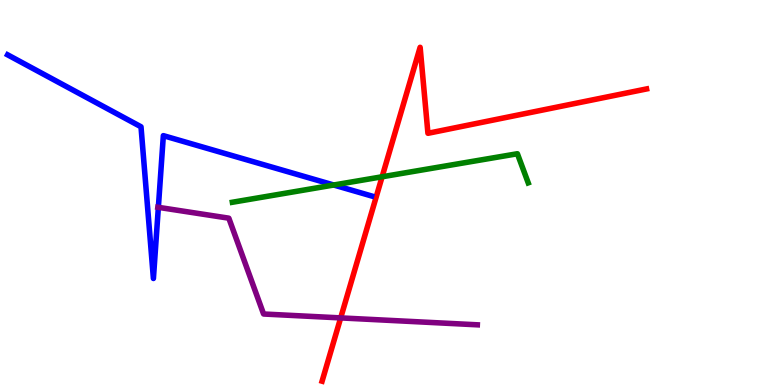[{'lines': ['blue', 'red'], 'intersections': []}, {'lines': ['green', 'red'], 'intersections': [{'x': 4.93, 'y': 5.41}]}, {'lines': ['purple', 'red'], 'intersections': [{'x': 4.4, 'y': 1.74}]}, {'lines': ['blue', 'green'], 'intersections': [{'x': 4.31, 'y': 5.19}]}, {'lines': ['blue', 'purple'], 'intersections': [{'x': 2.04, 'y': 4.61}]}, {'lines': ['green', 'purple'], 'intersections': []}]